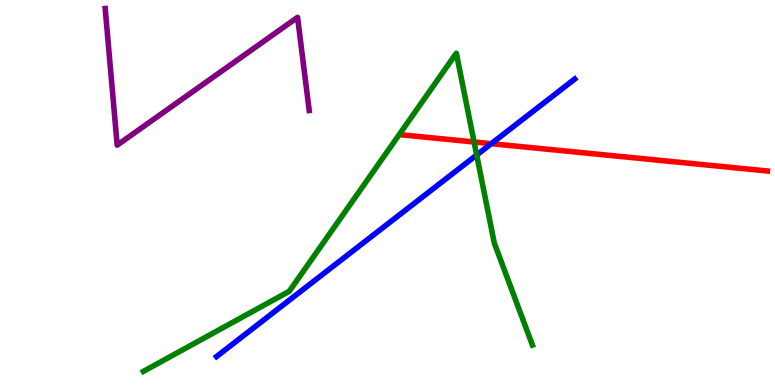[{'lines': ['blue', 'red'], 'intersections': [{'x': 6.34, 'y': 6.27}]}, {'lines': ['green', 'red'], 'intersections': [{'x': 6.12, 'y': 6.31}]}, {'lines': ['purple', 'red'], 'intersections': []}, {'lines': ['blue', 'green'], 'intersections': [{'x': 6.15, 'y': 5.97}]}, {'lines': ['blue', 'purple'], 'intersections': []}, {'lines': ['green', 'purple'], 'intersections': []}]